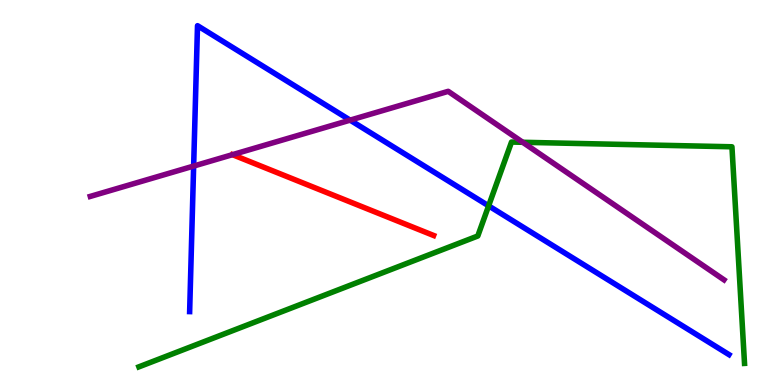[{'lines': ['blue', 'red'], 'intersections': []}, {'lines': ['green', 'red'], 'intersections': []}, {'lines': ['purple', 'red'], 'intersections': []}, {'lines': ['blue', 'green'], 'intersections': [{'x': 6.3, 'y': 4.65}]}, {'lines': ['blue', 'purple'], 'intersections': [{'x': 2.5, 'y': 5.69}, {'x': 4.52, 'y': 6.88}]}, {'lines': ['green', 'purple'], 'intersections': [{'x': 6.75, 'y': 6.3}]}]